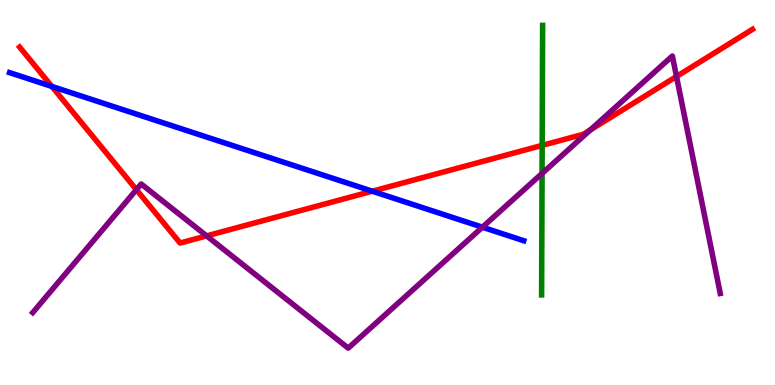[{'lines': ['blue', 'red'], 'intersections': [{'x': 0.669, 'y': 7.75}, {'x': 4.8, 'y': 5.03}]}, {'lines': ['green', 'red'], 'intersections': [{'x': 7.0, 'y': 6.22}]}, {'lines': ['purple', 'red'], 'intersections': [{'x': 1.76, 'y': 5.07}, {'x': 2.67, 'y': 3.87}, {'x': 7.62, 'y': 6.62}, {'x': 8.73, 'y': 8.01}]}, {'lines': ['blue', 'green'], 'intersections': []}, {'lines': ['blue', 'purple'], 'intersections': [{'x': 6.22, 'y': 4.1}]}, {'lines': ['green', 'purple'], 'intersections': [{'x': 6.99, 'y': 5.5}]}]